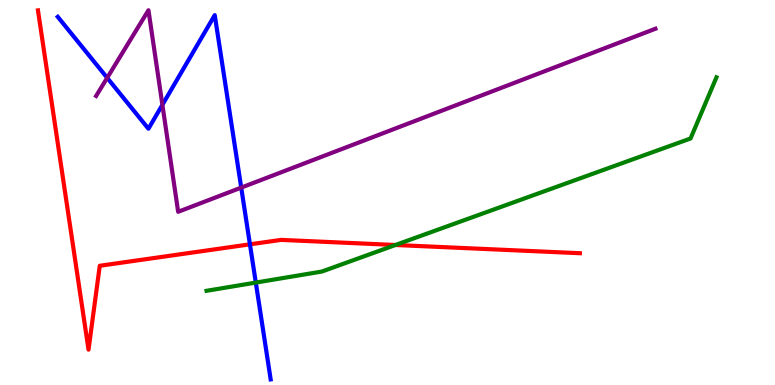[{'lines': ['blue', 'red'], 'intersections': [{'x': 3.22, 'y': 3.65}]}, {'lines': ['green', 'red'], 'intersections': [{'x': 5.1, 'y': 3.64}]}, {'lines': ['purple', 'red'], 'intersections': []}, {'lines': ['blue', 'green'], 'intersections': [{'x': 3.3, 'y': 2.66}]}, {'lines': ['blue', 'purple'], 'intersections': [{'x': 1.38, 'y': 7.98}, {'x': 2.1, 'y': 7.28}, {'x': 3.11, 'y': 5.13}]}, {'lines': ['green', 'purple'], 'intersections': []}]